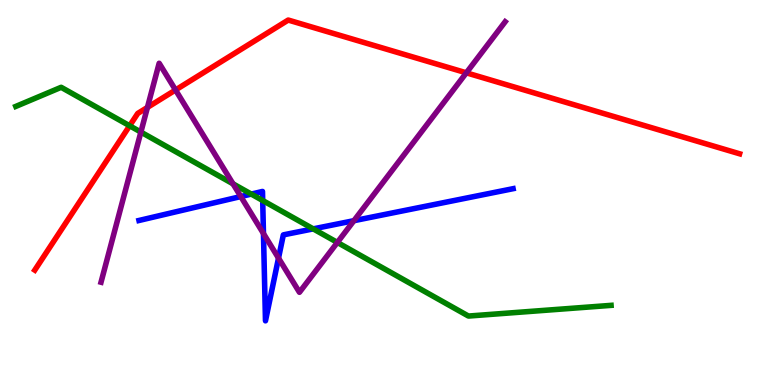[{'lines': ['blue', 'red'], 'intersections': []}, {'lines': ['green', 'red'], 'intersections': [{'x': 1.67, 'y': 6.73}]}, {'lines': ['purple', 'red'], 'intersections': [{'x': 1.9, 'y': 7.21}, {'x': 2.26, 'y': 7.66}, {'x': 6.02, 'y': 8.11}]}, {'lines': ['blue', 'green'], 'intersections': [{'x': 3.24, 'y': 4.96}, {'x': 3.39, 'y': 4.79}, {'x': 4.04, 'y': 4.06}]}, {'lines': ['blue', 'purple'], 'intersections': [{'x': 3.11, 'y': 4.89}, {'x': 3.4, 'y': 3.93}, {'x': 3.59, 'y': 3.3}, {'x': 4.57, 'y': 4.27}]}, {'lines': ['green', 'purple'], 'intersections': [{'x': 1.82, 'y': 6.57}, {'x': 3.01, 'y': 5.23}, {'x': 4.35, 'y': 3.7}]}]